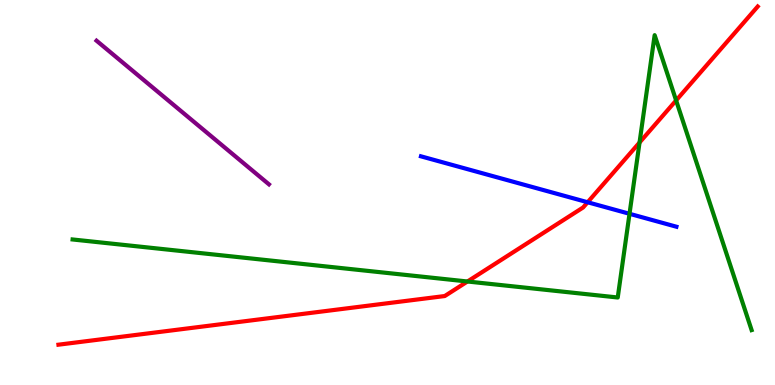[{'lines': ['blue', 'red'], 'intersections': [{'x': 7.58, 'y': 4.75}]}, {'lines': ['green', 'red'], 'intersections': [{'x': 6.03, 'y': 2.69}, {'x': 8.25, 'y': 6.3}, {'x': 8.72, 'y': 7.39}]}, {'lines': ['purple', 'red'], 'intersections': []}, {'lines': ['blue', 'green'], 'intersections': [{'x': 8.12, 'y': 4.45}]}, {'lines': ['blue', 'purple'], 'intersections': []}, {'lines': ['green', 'purple'], 'intersections': []}]